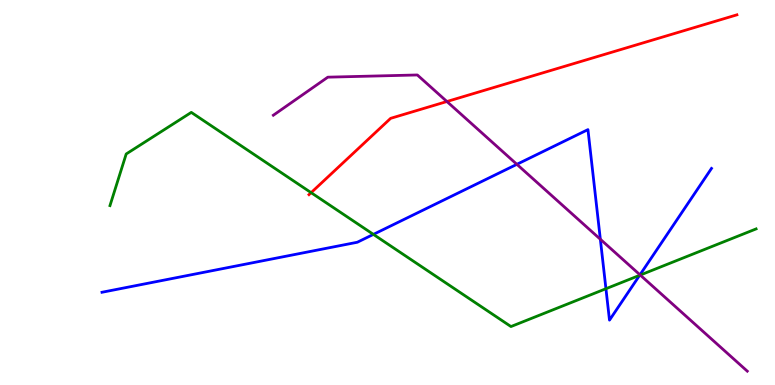[{'lines': ['blue', 'red'], 'intersections': []}, {'lines': ['green', 'red'], 'intersections': [{'x': 4.01, 'y': 5.0}]}, {'lines': ['purple', 'red'], 'intersections': [{'x': 5.77, 'y': 7.36}]}, {'lines': ['blue', 'green'], 'intersections': [{'x': 4.82, 'y': 3.91}, {'x': 7.82, 'y': 2.5}, {'x': 8.25, 'y': 2.85}]}, {'lines': ['blue', 'purple'], 'intersections': [{'x': 6.67, 'y': 5.73}, {'x': 7.75, 'y': 3.79}, {'x': 8.26, 'y': 2.86}]}, {'lines': ['green', 'purple'], 'intersections': [{'x': 8.26, 'y': 2.86}]}]